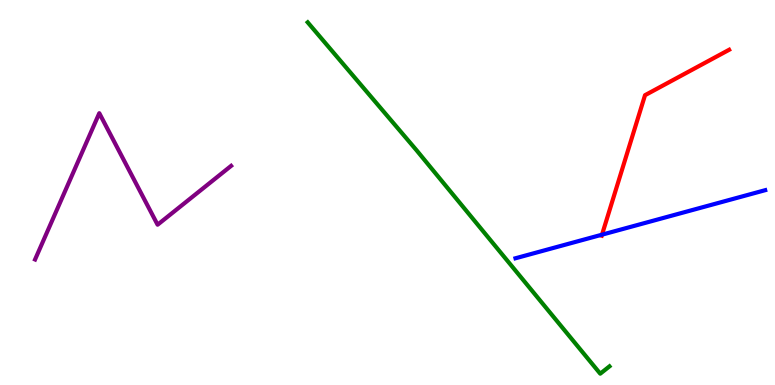[{'lines': ['blue', 'red'], 'intersections': [{'x': 7.77, 'y': 3.9}]}, {'lines': ['green', 'red'], 'intersections': []}, {'lines': ['purple', 'red'], 'intersections': []}, {'lines': ['blue', 'green'], 'intersections': []}, {'lines': ['blue', 'purple'], 'intersections': []}, {'lines': ['green', 'purple'], 'intersections': []}]